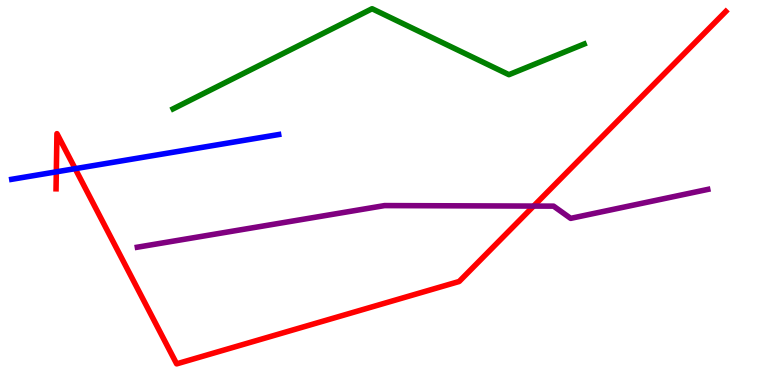[{'lines': ['blue', 'red'], 'intersections': [{'x': 0.727, 'y': 5.54}, {'x': 0.97, 'y': 5.62}]}, {'lines': ['green', 'red'], 'intersections': []}, {'lines': ['purple', 'red'], 'intersections': [{'x': 6.89, 'y': 4.65}]}, {'lines': ['blue', 'green'], 'intersections': []}, {'lines': ['blue', 'purple'], 'intersections': []}, {'lines': ['green', 'purple'], 'intersections': []}]